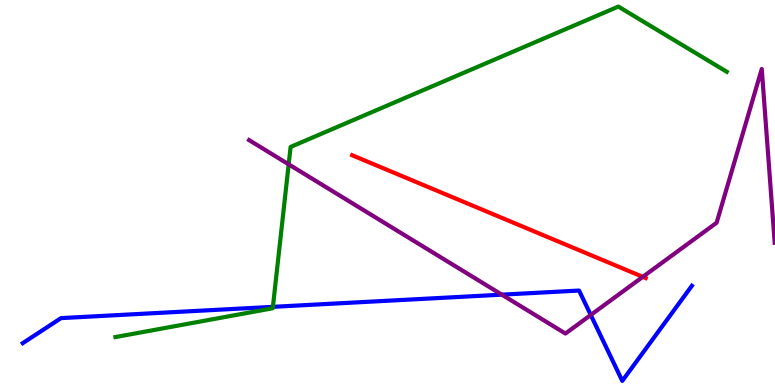[{'lines': ['blue', 'red'], 'intersections': []}, {'lines': ['green', 'red'], 'intersections': []}, {'lines': ['purple', 'red'], 'intersections': [{'x': 8.29, 'y': 2.81}]}, {'lines': ['blue', 'green'], 'intersections': [{'x': 3.52, 'y': 2.03}]}, {'lines': ['blue', 'purple'], 'intersections': [{'x': 6.48, 'y': 2.35}, {'x': 7.62, 'y': 1.82}]}, {'lines': ['green', 'purple'], 'intersections': [{'x': 3.72, 'y': 5.73}]}]